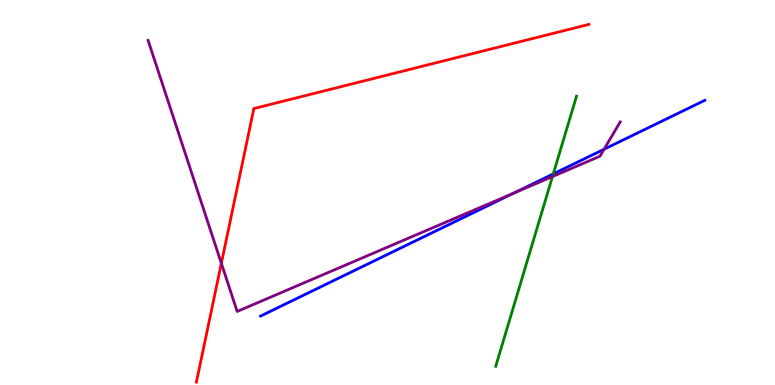[{'lines': ['blue', 'red'], 'intersections': []}, {'lines': ['green', 'red'], 'intersections': []}, {'lines': ['purple', 'red'], 'intersections': [{'x': 2.86, 'y': 3.16}]}, {'lines': ['blue', 'green'], 'intersections': [{'x': 7.14, 'y': 5.48}]}, {'lines': ['blue', 'purple'], 'intersections': [{'x': 6.63, 'y': 4.98}, {'x': 7.79, 'y': 6.12}]}, {'lines': ['green', 'purple'], 'intersections': [{'x': 7.13, 'y': 5.41}]}]